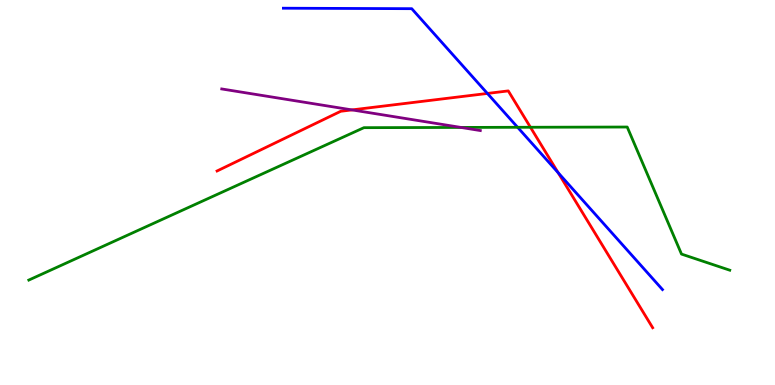[{'lines': ['blue', 'red'], 'intersections': [{'x': 6.29, 'y': 7.57}, {'x': 7.2, 'y': 5.51}]}, {'lines': ['green', 'red'], 'intersections': [{'x': 6.84, 'y': 6.69}]}, {'lines': ['purple', 'red'], 'intersections': [{'x': 4.54, 'y': 7.15}]}, {'lines': ['blue', 'green'], 'intersections': [{'x': 6.68, 'y': 6.69}]}, {'lines': ['blue', 'purple'], 'intersections': []}, {'lines': ['green', 'purple'], 'intersections': [{'x': 5.95, 'y': 6.69}]}]